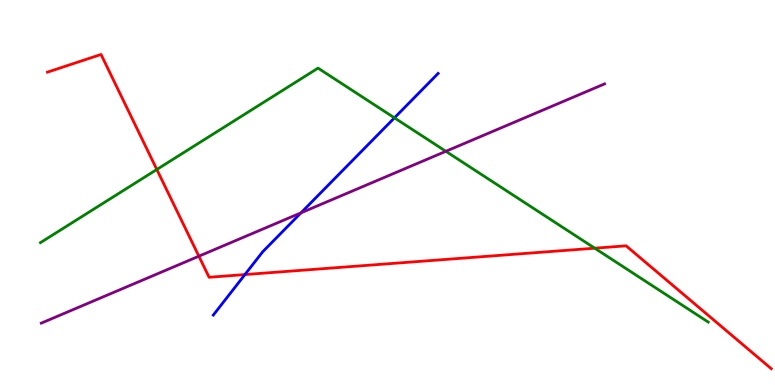[{'lines': ['blue', 'red'], 'intersections': [{'x': 3.16, 'y': 2.87}]}, {'lines': ['green', 'red'], 'intersections': [{'x': 2.02, 'y': 5.6}, {'x': 7.67, 'y': 3.55}]}, {'lines': ['purple', 'red'], 'intersections': [{'x': 2.57, 'y': 3.35}]}, {'lines': ['blue', 'green'], 'intersections': [{'x': 5.09, 'y': 6.94}]}, {'lines': ['blue', 'purple'], 'intersections': [{'x': 3.88, 'y': 4.47}]}, {'lines': ['green', 'purple'], 'intersections': [{'x': 5.75, 'y': 6.07}]}]